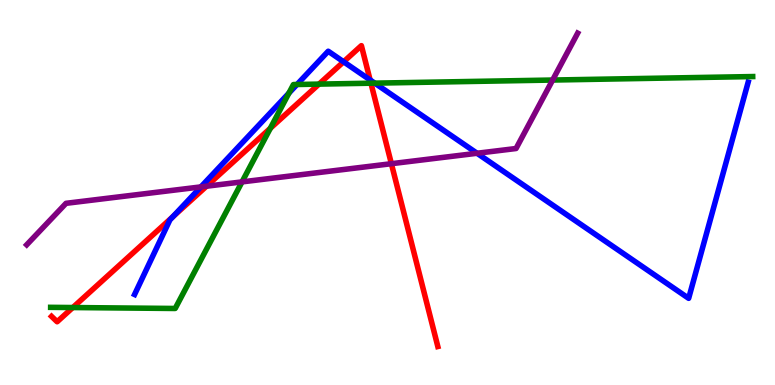[{'lines': ['blue', 'red'], 'intersections': [{'x': 2.23, 'y': 4.37}, {'x': 4.43, 'y': 8.4}, {'x': 4.78, 'y': 7.92}]}, {'lines': ['green', 'red'], 'intersections': [{'x': 0.939, 'y': 2.01}, {'x': 3.49, 'y': 6.67}, {'x': 4.12, 'y': 7.82}, {'x': 4.79, 'y': 7.84}]}, {'lines': ['purple', 'red'], 'intersections': [{'x': 2.66, 'y': 5.16}, {'x': 5.05, 'y': 5.75}]}, {'lines': ['blue', 'green'], 'intersections': [{'x': 3.73, 'y': 7.58}, {'x': 3.83, 'y': 7.81}, {'x': 4.84, 'y': 7.84}]}, {'lines': ['blue', 'purple'], 'intersections': [{'x': 2.59, 'y': 5.15}, {'x': 6.16, 'y': 6.02}]}, {'lines': ['green', 'purple'], 'intersections': [{'x': 3.12, 'y': 5.28}, {'x': 7.13, 'y': 7.92}]}]